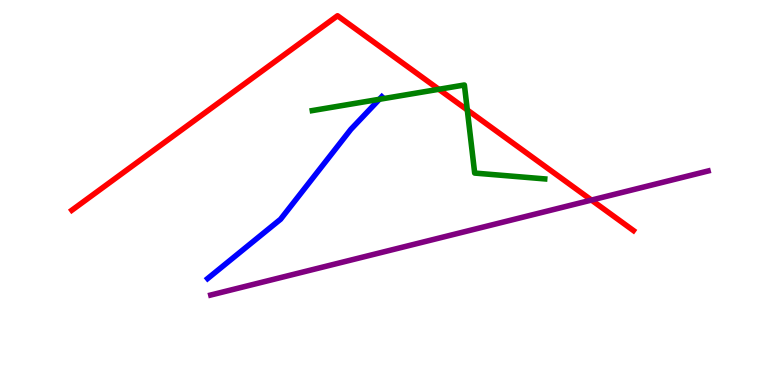[{'lines': ['blue', 'red'], 'intersections': []}, {'lines': ['green', 'red'], 'intersections': [{'x': 5.66, 'y': 7.68}, {'x': 6.03, 'y': 7.14}]}, {'lines': ['purple', 'red'], 'intersections': [{'x': 7.63, 'y': 4.8}]}, {'lines': ['blue', 'green'], 'intersections': [{'x': 4.89, 'y': 7.42}]}, {'lines': ['blue', 'purple'], 'intersections': []}, {'lines': ['green', 'purple'], 'intersections': []}]